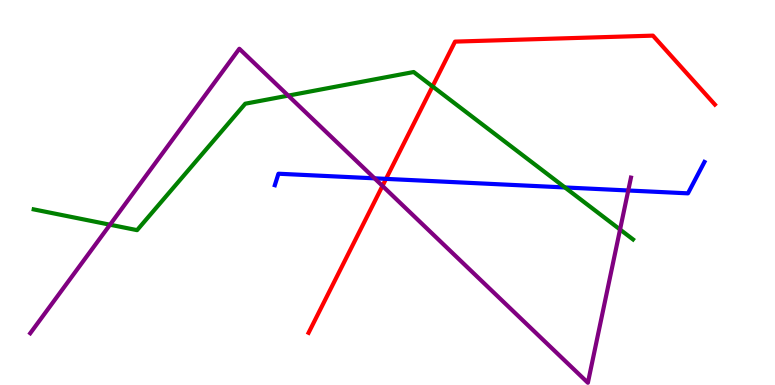[{'lines': ['blue', 'red'], 'intersections': [{'x': 4.98, 'y': 5.35}]}, {'lines': ['green', 'red'], 'intersections': [{'x': 5.58, 'y': 7.76}]}, {'lines': ['purple', 'red'], 'intersections': [{'x': 4.94, 'y': 5.17}]}, {'lines': ['blue', 'green'], 'intersections': [{'x': 7.29, 'y': 5.13}]}, {'lines': ['blue', 'purple'], 'intersections': [{'x': 4.83, 'y': 5.37}, {'x': 8.11, 'y': 5.05}]}, {'lines': ['green', 'purple'], 'intersections': [{'x': 1.42, 'y': 4.16}, {'x': 3.72, 'y': 7.52}, {'x': 8.0, 'y': 4.04}]}]